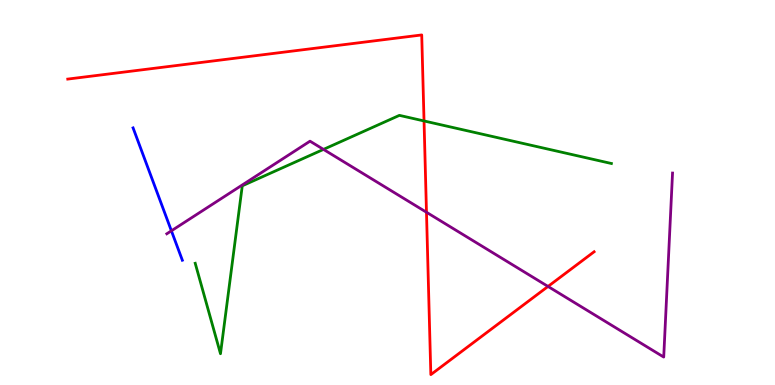[{'lines': ['blue', 'red'], 'intersections': []}, {'lines': ['green', 'red'], 'intersections': [{'x': 5.47, 'y': 6.86}]}, {'lines': ['purple', 'red'], 'intersections': [{'x': 5.5, 'y': 4.49}, {'x': 7.07, 'y': 2.56}]}, {'lines': ['blue', 'green'], 'intersections': []}, {'lines': ['blue', 'purple'], 'intersections': [{'x': 2.21, 'y': 4.0}]}, {'lines': ['green', 'purple'], 'intersections': [{'x': 4.17, 'y': 6.12}]}]